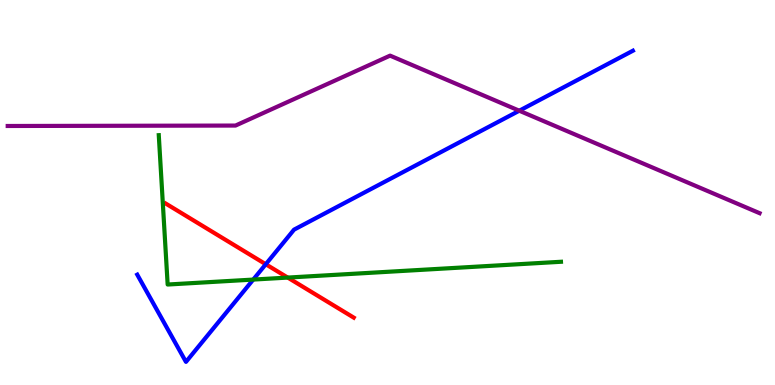[{'lines': ['blue', 'red'], 'intersections': [{'x': 3.43, 'y': 3.14}]}, {'lines': ['green', 'red'], 'intersections': [{'x': 3.71, 'y': 2.79}]}, {'lines': ['purple', 'red'], 'intersections': []}, {'lines': ['blue', 'green'], 'intersections': [{'x': 3.27, 'y': 2.74}]}, {'lines': ['blue', 'purple'], 'intersections': [{'x': 6.7, 'y': 7.12}]}, {'lines': ['green', 'purple'], 'intersections': []}]